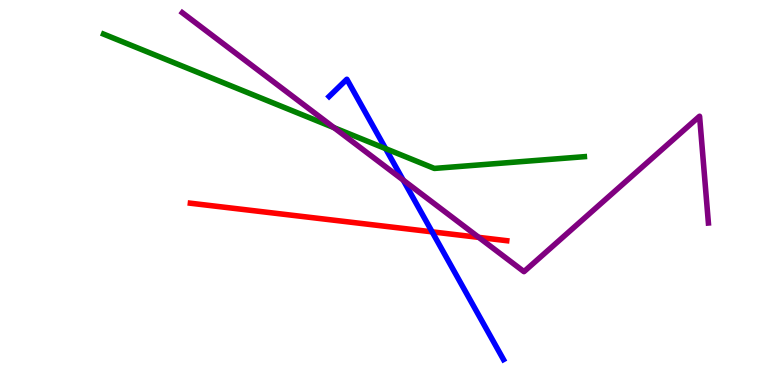[{'lines': ['blue', 'red'], 'intersections': [{'x': 5.58, 'y': 3.98}]}, {'lines': ['green', 'red'], 'intersections': []}, {'lines': ['purple', 'red'], 'intersections': [{'x': 6.18, 'y': 3.83}]}, {'lines': ['blue', 'green'], 'intersections': [{'x': 4.98, 'y': 6.14}]}, {'lines': ['blue', 'purple'], 'intersections': [{'x': 5.2, 'y': 5.32}]}, {'lines': ['green', 'purple'], 'intersections': [{'x': 4.31, 'y': 6.68}]}]